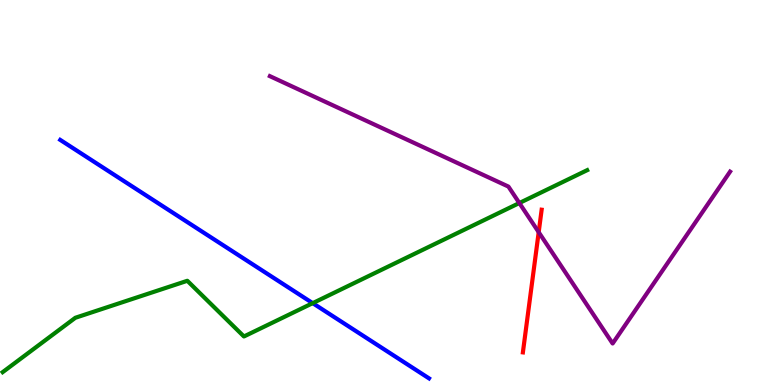[{'lines': ['blue', 'red'], 'intersections': []}, {'lines': ['green', 'red'], 'intersections': []}, {'lines': ['purple', 'red'], 'intersections': [{'x': 6.95, 'y': 3.97}]}, {'lines': ['blue', 'green'], 'intersections': [{'x': 4.03, 'y': 2.13}]}, {'lines': ['blue', 'purple'], 'intersections': []}, {'lines': ['green', 'purple'], 'intersections': [{'x': 6.7, 'y': 4.73}]}]